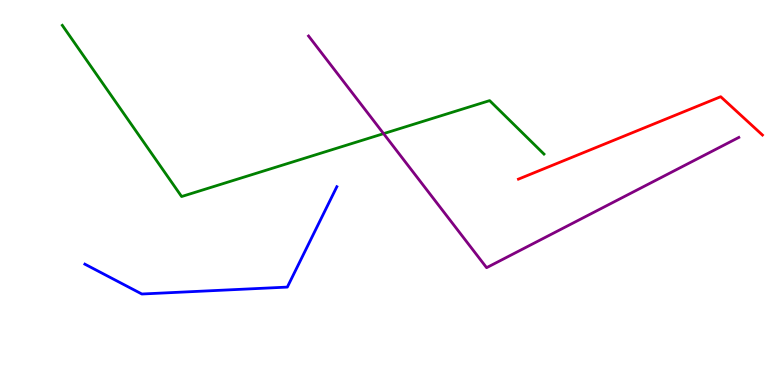[{'lines': ['blue', 'red'], 'intersections': []}, {'lines': ['green', 'red'], 'intersections': []}, {'lines': ['purple', 'red'], 'intersections': []}, {'lines': ['blue', 'green'], 'intersections': []}, {'lines': ['blue', 'purple'], 'intersections': []}, {'lines': ['green', 'purple'], 'intersections': [{'x': 4.95, 'y': 6.53}]}]